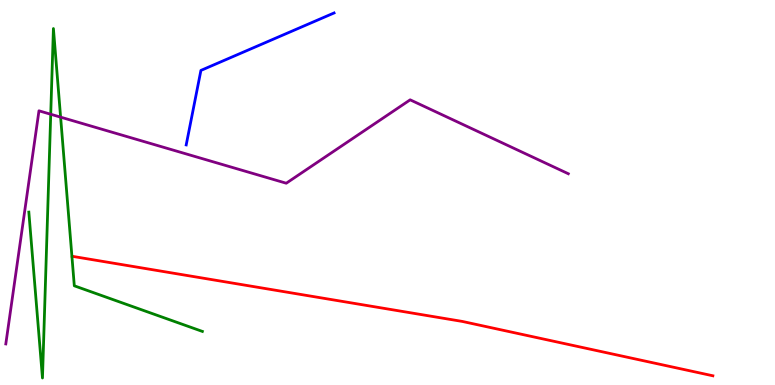[{'lines': ['blue', 'red'], 'intersections': []}, {'lines': ['green', 'red'], 'intersections': []}, {'lines': ['purple', 'red'], 'intersections': []}, {'lines': ['blue', 'green'], 'intersections': []}, {'lines': ['blue', 'purple'], 'intersections': []}, {'lines': ['green', 'purple'], 'intersections': [{'x': 0.655, 'y': 7.03}, {'x': 0.782, 'y': 6.96}]}]